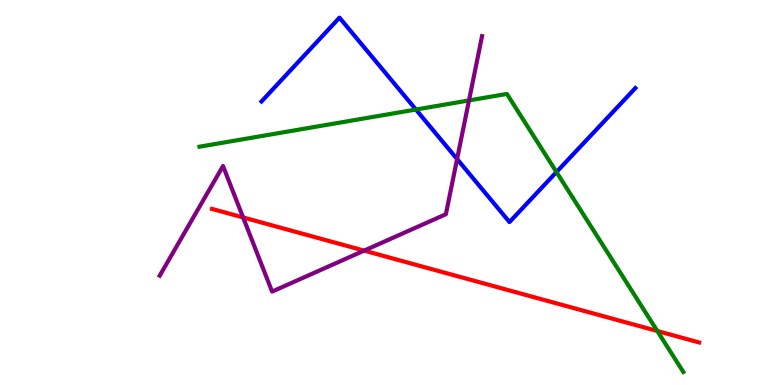[{'lines': ['blue', 'red'], 'intersections': []}, {'lines': ['green', 'red'], 'intersections': [{'x': 8.48, 'y': 1.4}]}, {'lines': ['purple', 'red'], 'intersections': [{'x': 3.14, 'y': 4.35}, {'x': 4.7, 'y': 3.49}]}, {'lines': ['blue', 'green'], 'intersections': [{'x': 5.37, 'y': 7.15}, {'x': 7.18, 'y': 5.53}]}, {'lines': ['blue', 'purple'], 'intersections': [{'x': 5.9, 'y': 5.87}]}, {'lines': ['green', 'purple'], 'intersections': [{'x': 6.05, 'y': 7.39}]}]